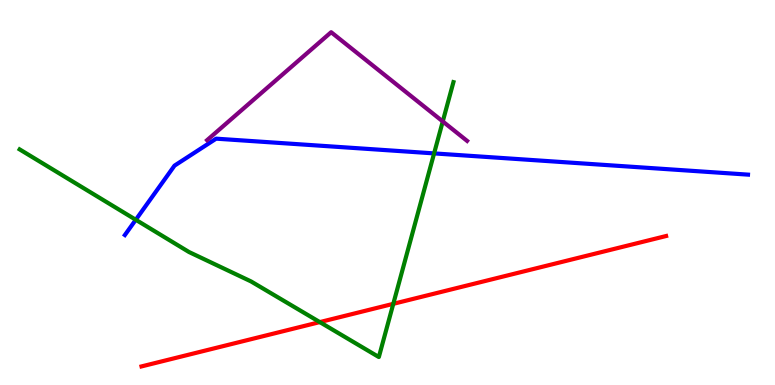[{'lines': ['blue', 'red'], 'intersections': []}, {'lines': ['green', 'red'], 'intersections': [{'x': 4.13, 'y': 1.63}, {'x': 5.07, 'y': 2.11}]}, {'lines': ['purple', 'red'], 'intersections': []}, {'lines': ['blue', 'green'], 'intersections': [{'x': 1.75, 'y': 4.29}, {'x': 5.6, 'y': 6.02}]}, {'lines': ['blue', 'purple'], 'intersections': []}, {'lines': ['green', 'purple'], 'intersections': [{'x': 5.71, 'y': 6.85}]}]